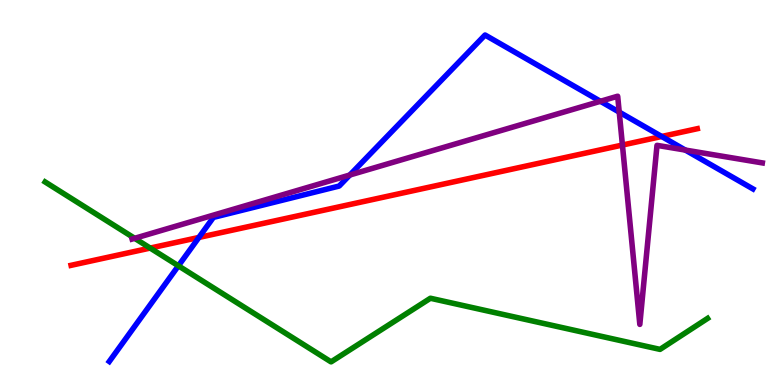[{'lines': ['blue', 'red'], 'intersections': [{'x': 2.57, 'y': 3.83}, {'x': 8.54, 'y': 6.46}]}, {'lines': ['green', 'red'], 'intersections': [{'x': 1.94, 'y': 3.56}]}, {'lines': ['purple', 'red'], 'intersections': [{'x': 8.03, 'y': 6.23}]}, {'lines': ['blue', 'green'], 'intersections': [{'x': 2.3, 'y': 3.1}]}, {'lines': ['blue', 'purple'], 'intersections': [{'x': 4.51, 'y': 5.45}, {'x': 7.75, 'y': 7.37}, {'x': 7.99, 'y': 7.09}, {'x': 8.84, 'y': 6.1}]}, {'lines': ['green', 'purple'], 'intersections': [{'x': 1.74, 'y': 3.81}]}]